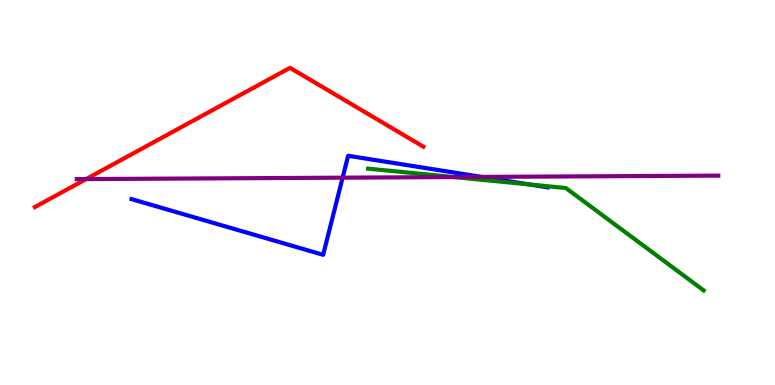[{'lines': ['blue', 'red'], 'intersections': []}, {'lines': ['green', 'red'], 'intersections': []}, {'lines': ['purple', 'red'], 'intersections': [{'x': 1.11, 'y': 5.35}]}, {'lines': ['blue', 'green'], 'intersections': [{'x': 6.83, 'y': 5.21}]}, {'lines': ['blue', 'purple'], 'intersections': [{'x': 4.42, 'y': 5.39}, {'x': 6.22, 'y': 5.4}]}, {'lines': ['green', 'purple'], 'intersections': [{'x': 5.86, 'y': 5.4}]}]